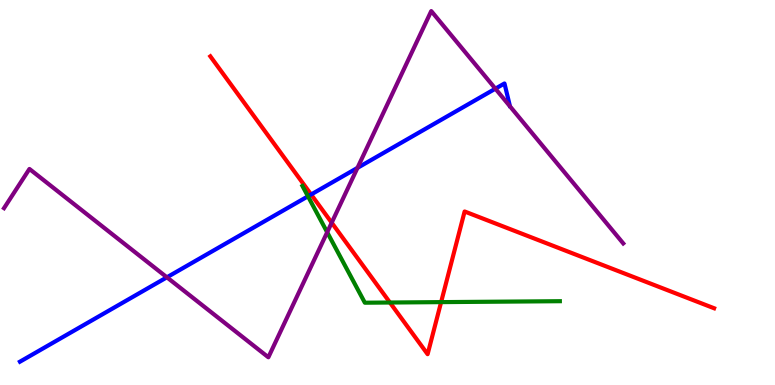[{'lines': ['blue', 'red'], 'intersections': [{'x': 4.01, 'y': 4.95}]}, {'lines': ['green', 'red'], 'intersections': [{'x': 5.03, 'y': 2.14}, {'x': 5.69, 'y': 2.15}]}, {'lines': ['purple', 'red'], 'intersections': [{'x': 4.28, 'y': 4.22}]}, {'lines': ['blue', 'green'], 'intersections': [{'x': 3.97, 'y': 4.9}]}, {'lines': ['blue', 'purple'], 'intersections': [{'x': 2.15, 'y': 2.8}, {'x': 4.61, 'y': 5.64}, {'x': 6.39, 'y': 7.7}]}, {'lines': ['green', 'purple'], 'intersections': [{'x': 4.22, 'y': 3.97}]}]